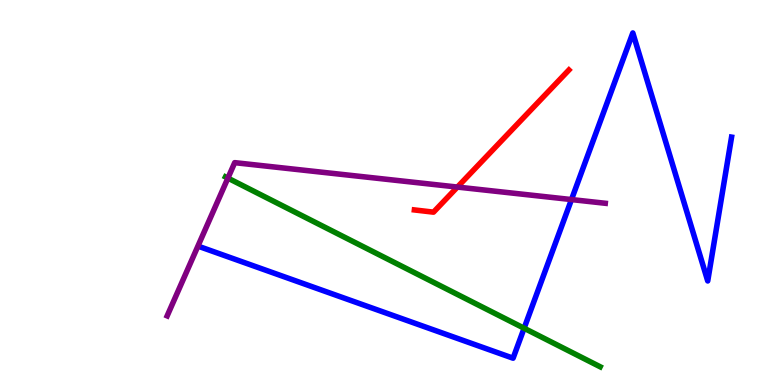[{'lines': ['blue', 'red'], 'intersections': []}, {'lines': ['green', 'red'], 'intersections': []}, {'lines': ['purple', 'red'], 'intersections': [{'x': 5.9, 'y': 5.14}]}, {'lines': ['blue', 'green'], 'intersections': [{'x': 6.76, 'y': 1.47}]}, {'lines': ['blue', 'purple'], 'intersections': [{'x': 7.37, 'y': 4.82}]}, {'lines': ['green', 'purple'], 'intersections': [{'x': 2.94, 'y': 5.37}]}]